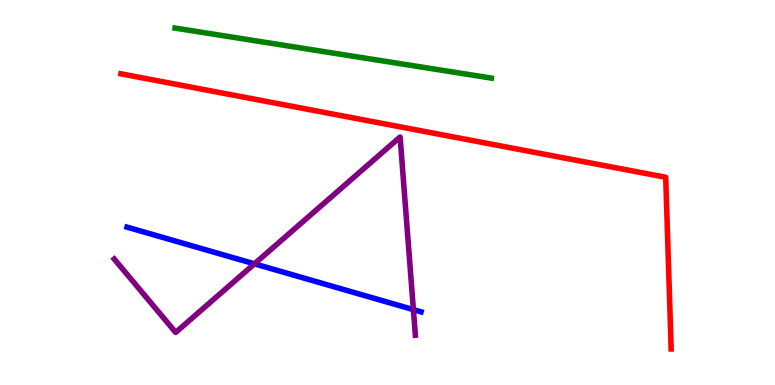[{'lines': ['blue', 'red'], 'intersections': []}, {'lines': ['green', 'red'], 'intersections': []}, {'lines': ['purple', 'red'], 'intersections': []}, {'lines': ['blue', 'green'], 'intersections': []}, {'lines': ['blue', 'purple'], 'intersections': [{'x': 3.28, 'y': 3.15}, {'x': 5.33, 'y': 1.96}]}, {'lines': ['green', 'purple'], 'intersections': []}]